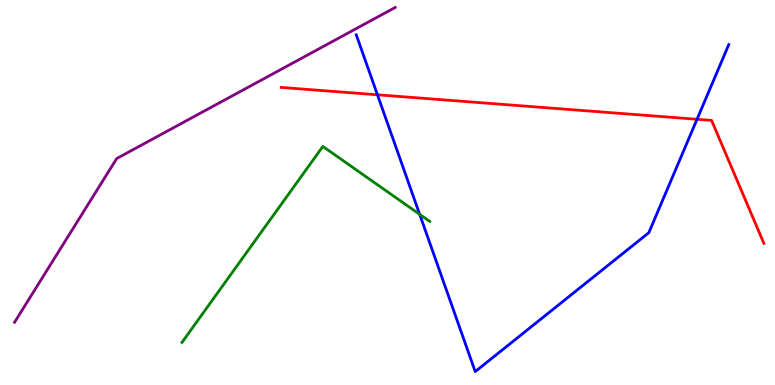[{'lines': ['blue', 'red'], 'intersections': [{'x': 4.87, 'y': 7.54}, {'x': 8.99, 'y': 6.9}]}, {'lines': ['green', 'red'], 'intersections': []}, {'lines': ['purple', 'red'], 'intersections': []}, {'lines': ['blue', 'green'], 'intersections': [{'x': 5.42, 'y': 4.43}]}, {'lines': ['blue', 'purple'], 'intersections': []}, {'lines': ['green', 'purple'], 'intersections': []}]